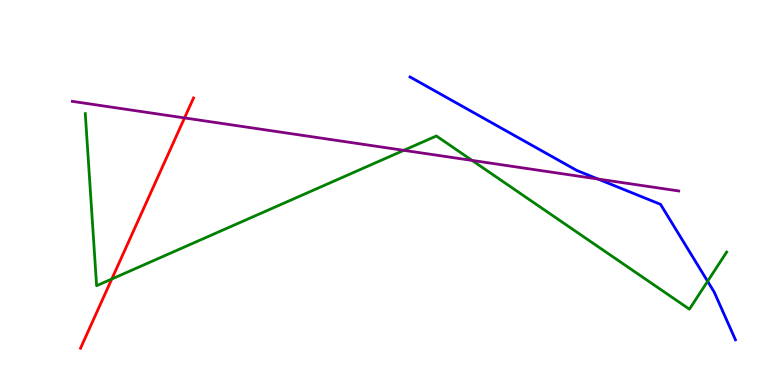[{'lines': ['blue', 'red'], 'intersections': []}, {'lines': ['green', 'red'], 'intersections': [{'x': 1.44, 'y': 2.75}]}, {'lines': ['purple', 'red'], 'intersections': [{'x': 2.38, 'y': 6.94}]}, {'lines': ['blue', 'green'], 'intersections': [{'x': 9.13, 'y': 2.69}]}, {'lines': ['blue', 'purple'], 'intersections': [{'x': 7.72, 'y': 5.35}]}, {'lines': ['green', 'purple'], 'intersections': [{'x': 5.21, 'y': 6.1}, {'x': 6.09, 'y': 5.83}]}]